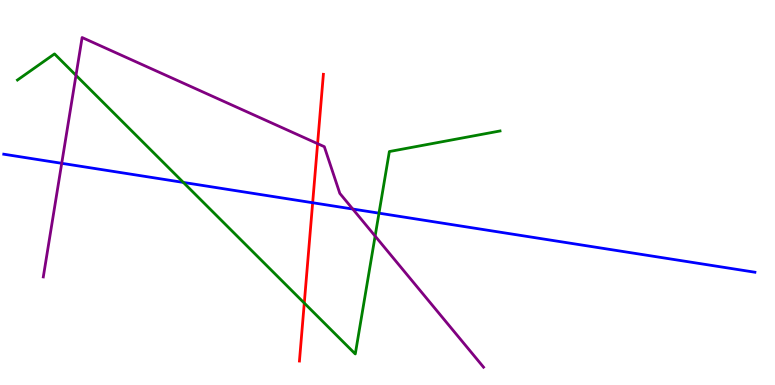[{'lines': ['blue', 'red'], 'intersections': [{'x': 4.03, 'y': 4.73}]}, {'lines': ['green', 'red'], 'intersections': [{'x': 3.93, 'y': 2.13}]}, {'lines': ['purple', 'red'], 'intersections': [{'x': 4.1, 'y': 6.27}]}, {'lines': ['blue', 'green'], 'intersections': [{'x': 2.37, 'y': 5.26}, {'x': 4.89, 'y': 4.46}]}, {'lines': ['blue', 'purple'], 'intersections': [{'x': 0.796, 'y': 5.76}, {'x': 4.55, 'y': 4.57}]}, {'lines': ['green', 'purple'], 'intersections': [{'x': 0.98, 'y': 8.04}, {'x': 4.84, 'y': 3.87}]}]